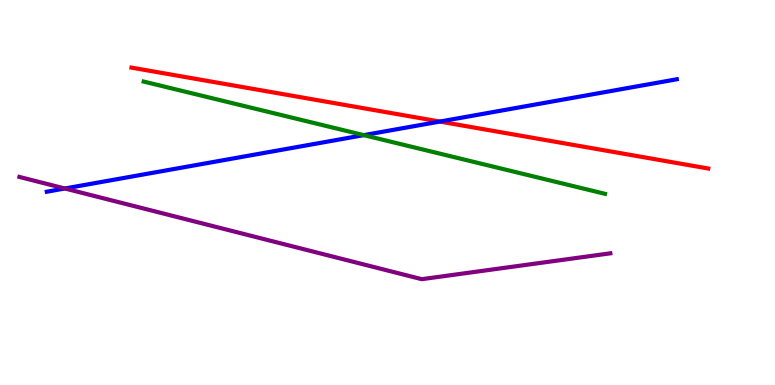[{'lines': ['blue', 'red'], 'intersections': [{'x': 5.68, 'y': 6.84}]}, {'lines': ['green', 'red'], 'intersections': []}, {'lines': ['purple', 'red'], 'intersections': []}, {'lines': ['blue', 'green'], 'intersections': [{'x': 4.69, 'y': 6.49}]}, {'lines': ['blue', 'purple'], 'intersections': [{'x': 0.837, 'y': 5.1}]}, {'lines': ['green', 'purple'], 'intersections': []}]